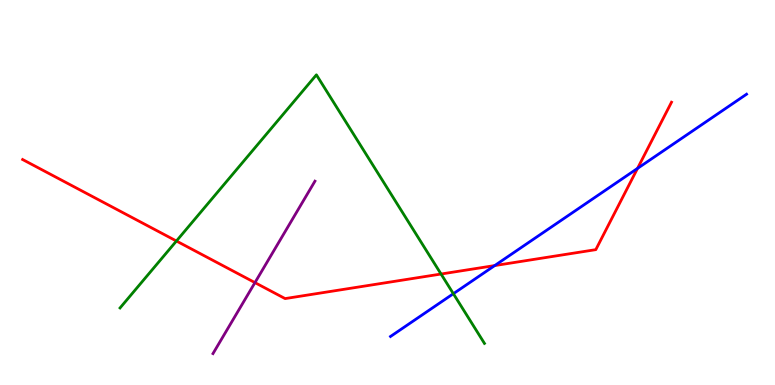[{'lines': ['blue', 'red'], 'intersections': [{'x': 6.38, 'y': 3.1}, {'x': 8.23, 'y': 5.63}]}, {'lines': ['green', 'red'], 'intersections': [{'x': 2.28, 'y': 3.74}, {'x': 5.69, 'y': 2.88}]}, {'lines': ['purple', 'red'], 'intersections': [{'x': 3.29, 'y': 2.66}]}, {'lines': ['blue', 'green'], 'intersections': [{'x': 5.85, 'y': 2.37}]}, {'lines': ['blue', 'purple'], 'intersections': []}, {'lines': ['green', 'purple'], 'intersections': []}]